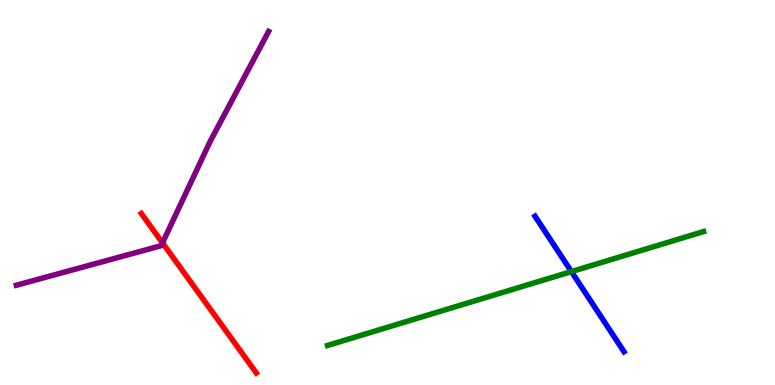[{'lines': ['blue', 'red'], 'intersections': []}, {'lines': ['green', 'red'], 'intersections': []}, {'lines': ['purple', 'red'], 'intersections': [{'x': 2.1, 'y': 3.69}]}, {'lines': ['blue', 'green'], 'intersections': [{'x': 7.37, 'y': 2.95}]}, {'lines': ['blue', 'purple'], 'intersections': []}, {'lines': ['green', 'purple'], 'intersections': []}]